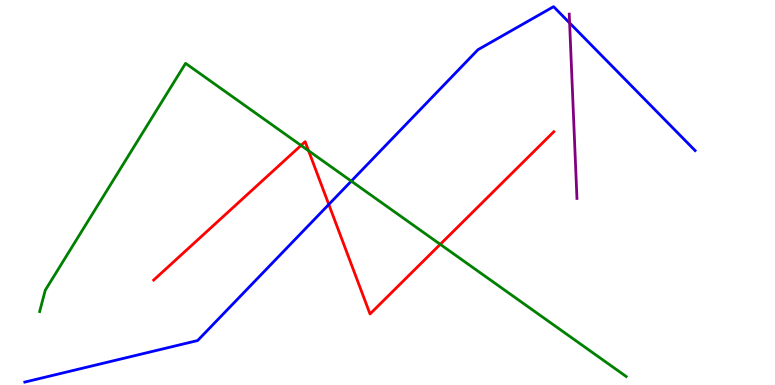[{'lines': ['blue', 'red'], 'intersections': [{'x': 4.24, 'y': 4.69}]}, {'lines': ['green', 'red'], 'intersections': [{'x': 3.88, 'y': 6.22}, {'x': 3.98, 'y': 6.08}, {'x': 5.68, 'y': 3.65}]}, {'lines': ['purple', 'red'], 'intersections': []}, {'lines': ['blue', 'green'], 'intersections': [{'x': 4.53, 'y': 5.3}]}, {'lines': ['blue', 'purple'], 'intersections': [{'x': 7.35, 'y': 9.4}]}, {'lines': ['green', 'purple'], 'intersections': []}]